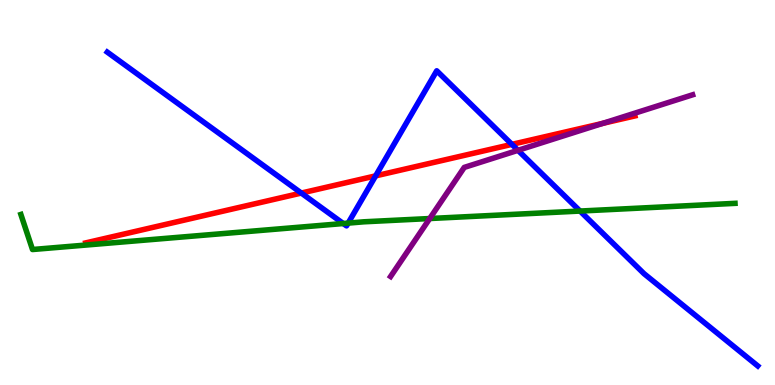[{'lines': ['blue', 'red'], 'intersections': [{'x': 3.89, 'y': 4.99}, {'x': 4.85, 'y': 5.43}, {'x': 6.61, 'y': 6.25}]}, {'lines': ['green', 'red'], 'intersections': []}, {'lines': ['purple', 'red'], 'intersections': [{'x': 7.78, 'y': 6.8}]}, {'lines': ['blue', 'green'], 'intersections': [{'x': 4.43, 'y': 4.19}, {'x': 4.49, 'y': 4.2}, {'x': 7.48, 'y': 4.52}]}, {'lines': ['blue', 'purple'], 'intersections': [{'x': 6.68, 'y': 6.1}]}, {'lines': ['green', 'purple'], 'intersections': [{'x': 5.54, 'y': 4.32}]}]